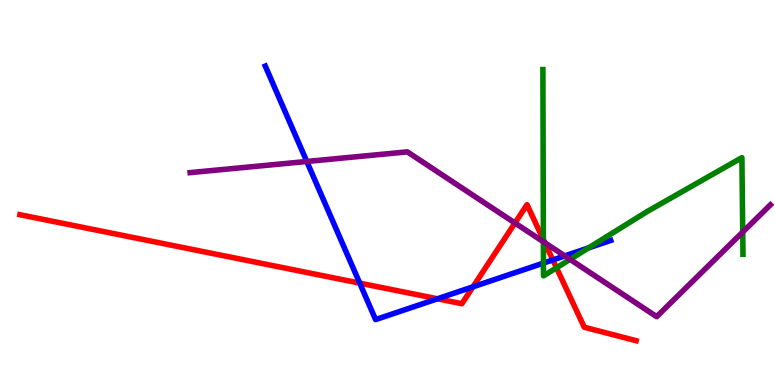[{'lines': ['blue', 'red'], 'intersections': [{'x': 4.64, 'y': 2.65}, {'x': 5.64, 'y': 2.24}, {'x': 6.1, 'y': 2.55}, {'x': 7.13, 'y': 3.25}]}, {'lines': ['green', 'red'], 'intersections': [{'x': 7.01, 'y': 3.77}, {'x': 7.18, 'y': 3.04}]}, {'lines': ['purple', 'red'], 'intersections': [{'x': 6.64, 'y': 4.21}, {'x': 7.03, 'y': 3.7}]}, {'lines': ['blue', 'green'], 'intersections': [{'x': 7.01, 'y': 3.17}, {'x': 7.59, 'y': 3.56}]}, {'lines': ['blue', 'purple'], 'intersections': [{'x': 3.96, 'y': 5.81}, {'x': 7.29, 'y': 3.35}]}, {'lines': ['green', 'purple'], 'intersections': [{'x': 7.01, 'y': 3.72}, {'x': 7.36, 'y': 3.26}, {'x': 9.58, 'y': 3.97}]}]